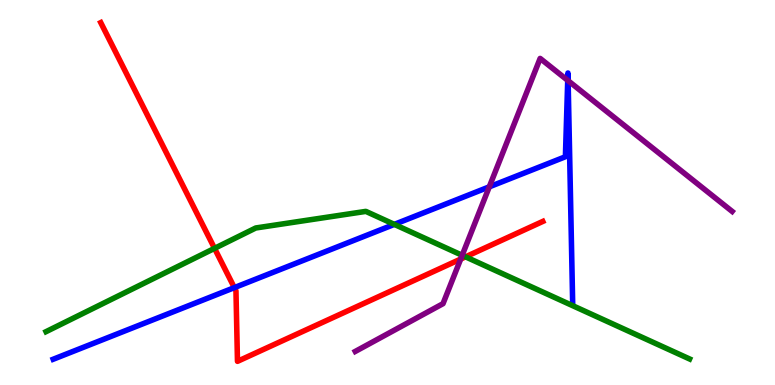[{'lines': ['blue', 'red'], 'intersections': [{'x': 3.02, 'y': 2.53}]}, {'lines': ['green', 'red'], 'intersections': [{'x': 2.77, 'y': 3.55}, {'x': 6.01, 'y': 3.33}]}, {'lines': ['purple', 'red'], 'intersections': [{'x': 5.94, 'y': 3.27}]}, {'lines': ['blue', 'green'], 'intersections': [{'x': 5.09, 'y': 4.17}]}, {'lines': ['blue', 'purple'], 'intersections': [{'x': 6.31, 'y': 5.15}, {'x': 7.33, 'y': 7.91}, {'x': 7.33, 'y': 7.9}]}, {'lines': ['green', 'purple'], 'intersections': [{'x': 5.96, 'y': 3.37}]}]